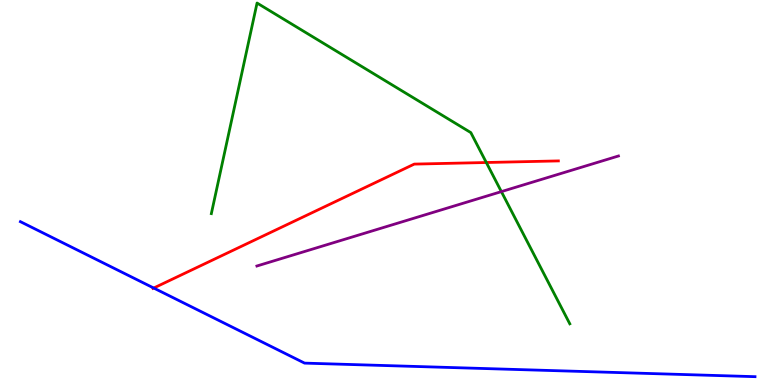[{'lines': ['blue', 'red'], 'intersections': [{'x': 1.98, 'y': 2.52}]}, {'lines': ['green', 'red'], 'intersections': [{'x': 6.27, 'y': 5.78}]}, {'lines': ['purple', 'red'], 'intersections': []}, {'lines': ['blue', 'green'], 'intersections': []}, {'lines': ['blue', 'purple'], 'intersections': []}, {'lines': ['green', 'purple'], 'intersections': [{'x': 6.47, 'y': 5.02}]}]